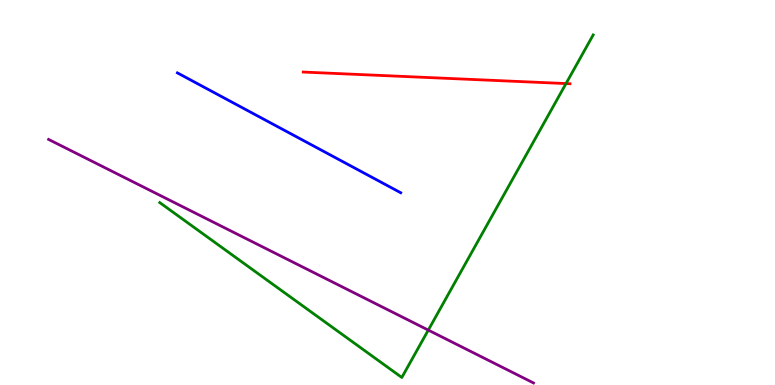[{'lines': ['blue', 'red'], 'intersections': []}, {'lines': ['green', 'red'], 'intersections': [{'x': 7.3, 'y': 7.83}]}, {'lines': ['purple', 'red'], 'intersections': []}, {'lines': ['blue', 'green'], 'intersections': []}, {'lines': ['blue', 'purple'], 'intersections': []}, {'lines': ['green', 'purple'], 'intersections': [{'x': 5.53, 'y': 1.43}]}]